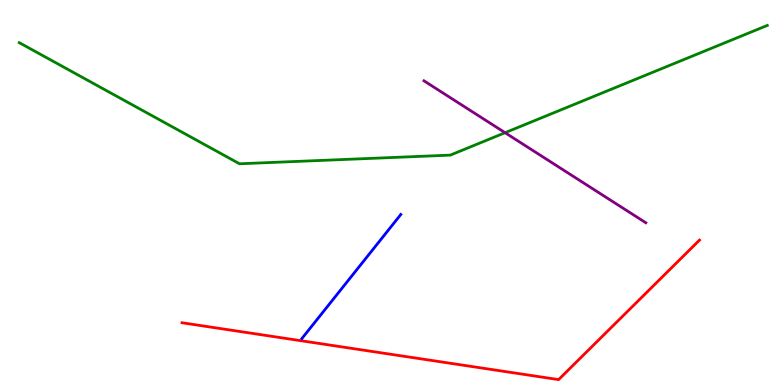[{'lines': ['blue', 'red'], 'intersections': []}, {'lines': ['green', 'red'], 'intersections': []}, {'lines': ['purple', 'red'], 'intersections': []}, {'lines': ['blue', 'green'], 'intersections': []}, {'lines': ['blue', 'purple'], 'intersections': []}, {'lines': ['green', 'purple'], 'intersections': [{'x': 6.52, 'y': 6.55}]}]